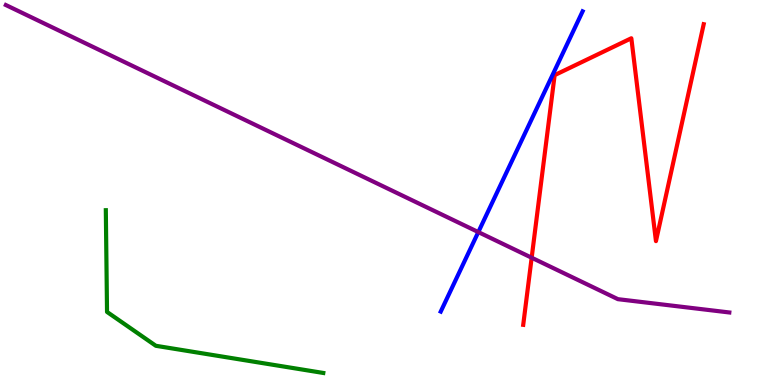[{'lines': ['blue', 'red'], 'intersections': []}, {'lines': ['green', 'red'], 'intersections': []}, {'lines': ['purple', 'red'], 'intersections': [{'x': 6.86, 'y': 3.31}]}, {'lines': ['blue', 'green'], 'intersections': []}, {'lines': ['blue', 'purple'], 'intersections': [{'x': 6.17, 'y': 3.97}]}, {'lines': ['green', 'purple'], 'intersections': []}]